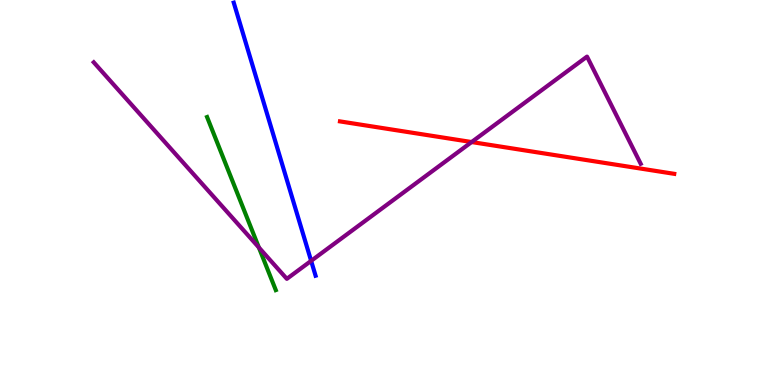[{'lines': ['blue', 'red'], 'intersections': []}, {'lines': ['green', 'red'], 'intersections': []}, {'lines': ['purple', 'red'], 'intersections': [{'x': 6.09, 'y': 6.31}]}, {'lines': ['blue', 'green'], 'intersections': []}, {'lines': ['blue', 'purple'], 'intersections': [{'x': 4.01, 'y': 3.22}]}, {'lines': ['green', 'purple'], 'intersections': [{'x': 3.34, 'y': 3.57}]}]